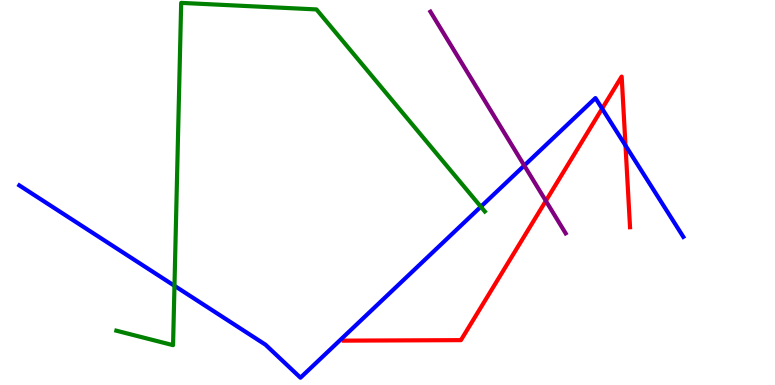[{'lines': ['blue', 'red'], 'intersections': [{'x': 7.77, 'y': 7.18}, {'x': 8.07, 'y': 6.22}]}, {'lines': ['green', 'red'], 'intersections': []}, {'lines': ['purple', 'red'], 'intersections': [{'x': 7.04, 'y': 4.78}]}, {'lines': ['blue', 'green'], 'intersections': [{'x': 2.25, 'y': 2.58}, {'x': 6.2, 'y': 4.63}]}, {'lines': ['blue', 'purple'], 'intersections': [{'x': 6.76, 'y': 5.7}]}, {'lines': ['green', 'purple'], 'intersections': []}]